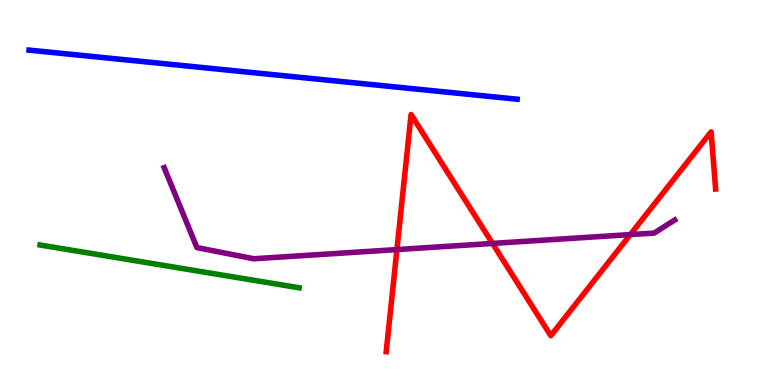[{'lines': ['blue', 'red'], 'intersections': []}, {'lines': ['green', 'red'], 'intersections': []}, {'lines': ['purple', 'red'], 'intersections': [{'x': 5.12, 'y': 3.52}, {'x': 6.36, 'y': 3.68}, {'x': 8.13, 'y': 3.91}]}, {'lines': ['blue', 'green'], 'intersections': []}, {'lines': ['blue', 'purple'], 'intersections': []}, {'lines': ['green', 'purple'], 'intersections': []}]